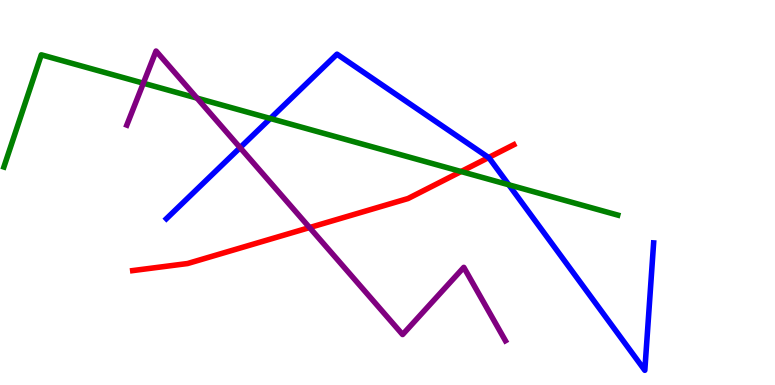[{'lines': ['blue', 'red'], 'intersections': [{'x': 6.3, 'y': 5.91}]}, {'lines': ['green', 'red'], 'intersections': [{'x': 5.95, 'y': 5.54}]}, {'lines': ['purple', 'red'], 'intersections': [{'x': 3.99, 'y': 4.09}]}, {'lines': ['blue', 'green'], 'intersections': [{'x': 3.49, 'y': 6.92}, {'x': 6.56, 'y': 5.2}]}, {'lines': ['blue', 'purple'], 'intersections': [{'x': 3.1, 'y': 6.16}]}, {'lines': ['green', 'purple'], 'intersections': [{'x': 1.85, 'y': 7.84}, {'x': 2.54, 'y': 7.45}]}]